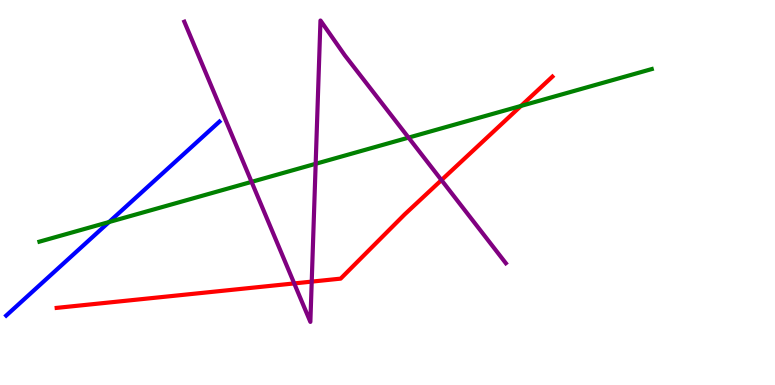[{'lines': ['blue', 'red'], 'intersections': []}, {'lines': ['green', 'red'], 'intersections': [{'x': 6.72, 'y': 7.25}]}, {'lines': ['purple', 'red'], 'intersections': [{'x': 3.8, 'y': 2.64}, {'x': 4.02, 'y': 2.69}, {'x': 5.7, 'y': 5.32}]}, {'lines': ['blue', 'green'], 'intersections': [{'x': 1.41, 'y': 4.23}]}, {'lines': ['blue', 'purple'], 'intersections': []}, {'lines': ['green', 'purple'], 'intersections': [{'x': 3.25, 'y': 5.28}, {'x': 4.07, 'y': 5.75}, {'x': 5.27, 'y': 6.43}]}]